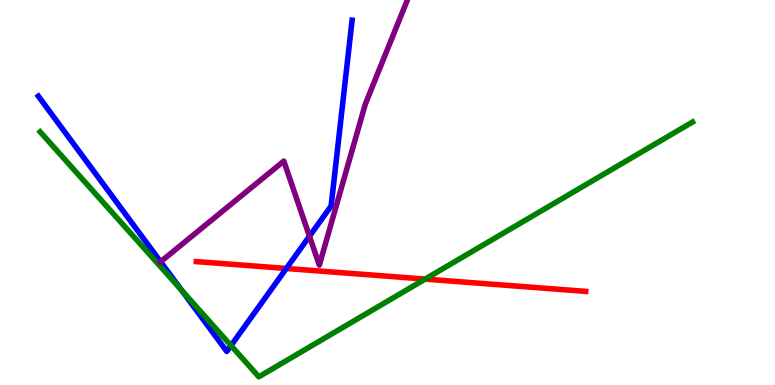[{'lines': ['blue', 'red'], 'intersections': [{'x': 3.69, 'y': 3.03}]}, {'lines': ['green', 'red'], 'intersections': [{'x': 5.49, 'y': 2.75}]}, {'lines': ['purple', 'red'], 'intersections': []}, {'lines': ['blue', 'green'], 'intersections': [{'x': 2.34, 'y': 2.46}, {'x': 2.98, 'y': 1.02}]}, {'lines': ['blue', 'purple'], 'intersections': [{'x': 2.07, 'y': 3.2}, {'x': 3.99, 'y': 3.86}]}, {'lines': ['green', 'purple'], 'intersections': []}]